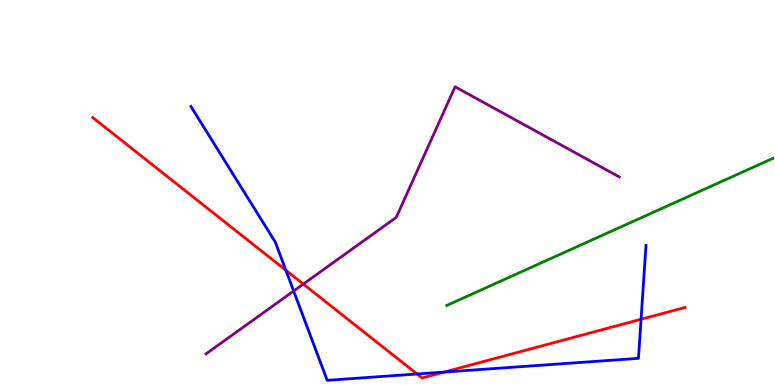[{'lines': ['blue', 'red'], 'intersections': [{'x': 3.69, 'y': 2.98}, {'x': 5.38, 'y': 0.286}, {'x': 5.73, 'y': 0.336}, {'x': 8.27, 'y': 1.71}]}, {'lines': ['green', 'red'], 'intersections': []}, {'lines': ['purple', 'red'], 'intersections': [{'x': 3.91, 'y': 2.62}]}, {'lines': ['blue', 'green'], 'intersections': []}, {'lines': ['blue', 'purple'], 'intersections': [{'x': 3.79, 'y': 2.44}]}, {'lines': ['green', 'purple'], 'intersections': []}]